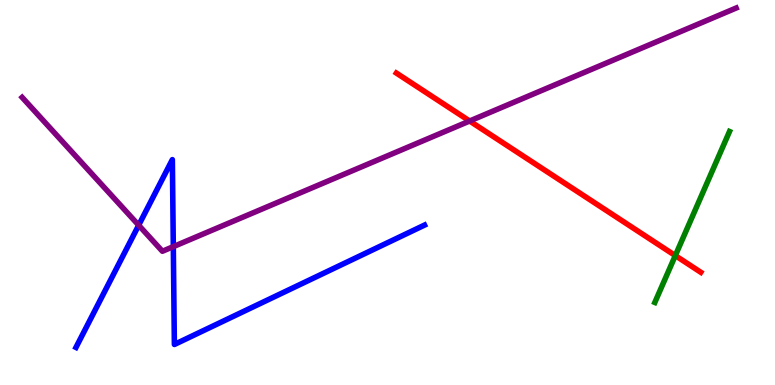[{'lines': ['blue', 'red'], 'intersections': []}, {'lines': ['green', 'red'], 'intersections': [{'x': 8.71, 'y': 3.36}]}, {'lines': ['purple', 'red'], 'intersections': [{'x': 6.06, 'y': 6.86}]}, {'lines': ['blue', 'green'], 'intersections': []}, {'lines': ['blue', 'purple'], 'intersections': [{'x': 1.79, 'y': 4.15}, {'x': 2.24, 'y': 3.59}]}, {'lines': ['green', 'purple'], 'intersections': []}]